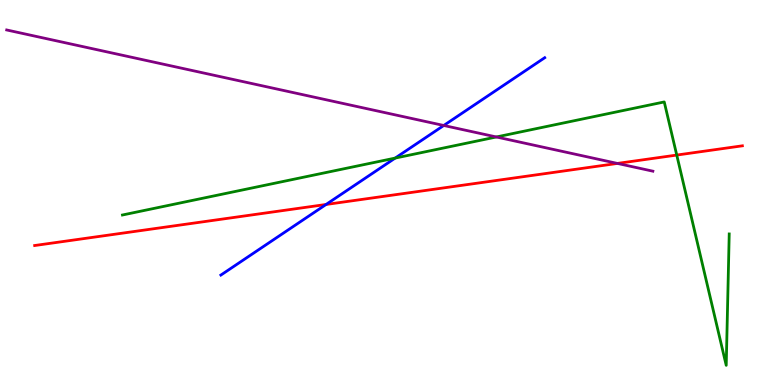[{'lines': ['blue', 'red'], 'intersections': [{'x': 4.21, 'y': 4.69}]}, {'lines': ['green', 'red'], 'intersections': [{'x': 8.73, 'y': 5.97}]}, {'lines': ['purple', 'red'], 'intersections': [{'x': 7.97, 'y': 5.76}]}, {'lines': ['blue', 'green'], 'intersections': [{'x': 5.1, 'y': 5.89}]}, {'lines': ['blue', 'purple'], 'intersections': [{'x': 5.73, 'y': 6.74}]}, {'lines': ['green', 'purple'], 'intersections': [{'x': 6.4, 'y': 6.44}]}]